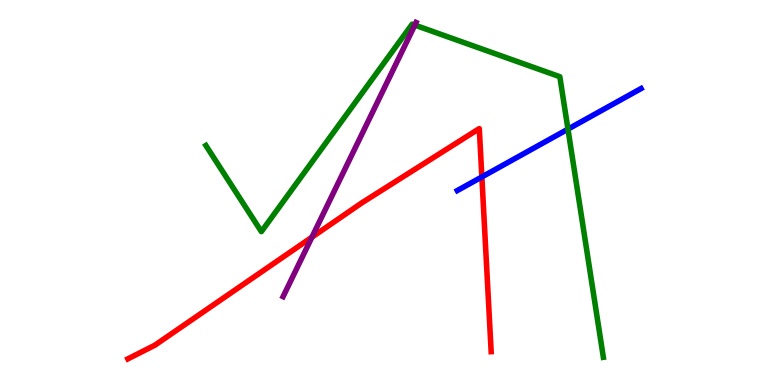[{'lines': ['blue', 'red'], 'intersections': [{'x': 6.22, 'y': 5.4}]}, {'lines': ['green', 'red'], 'intersections': []}, {'lines': ['purple', 'red'], 'intersections': [{'x': 4.02, 'y': 3.84}]}, {'lines': ['blue', 'green'], 'intersections': [{'x': 7.33, 'y': 6.65}]}, {'lines': ['blue', 'purple'], 'intersections': []}, {'lines': ['green', 'purple'], 'intersections': [{'x': 5.35, 'y': 9.35}]}]